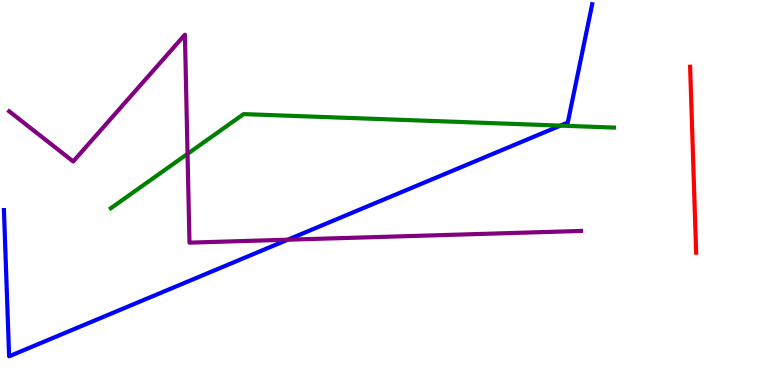[{'lines': ['blue', 'red'], 'intersections': []}, {'lines': ['green', 'red'], 'intersections': []}, {'lines': ['purple', 'red'], 'intersections': []}, {'lines': ['blue', 'green'], 'intersections': [{'x': 7.23, 'y': 6.74}]}, {'lines': ['blue', 'purple'], 'intersections': [{'x': 3.71, 'y': 3.77}]}, {'lines': ['green', 'purple'], 'intersections': [{'x': 2.42, 'y': 6.0}]}]